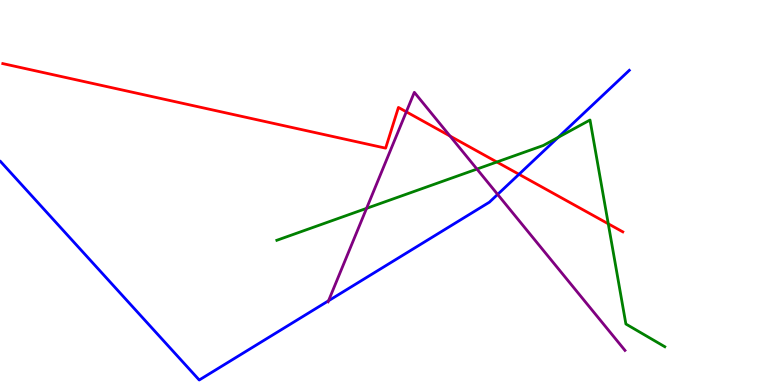[{'lines': ['blue', 'red'], 'intersections': [{'x': 6.7, 'y': 5.47}]}, {'lines': ['green', 'red'], 'intersections': [{'x': 6.41, 'y': 5.79}, {'x': 7.85, 'y': 4.19}]}, {'lines': ['purple', 'red'], 'intersections': [{'x': 5.24, 'y': 7.1}, {'x': 5.81, 'y': 6.47}]}, {'lines': ['blue', 'green'], 'intersections': [{'x': 7.2, 'y': 6.43}]}, {'lines': ['blue', 'purple'], 'intersections': [{'x': 4.24, 'y': 2.19}, {'x': 6.42, 'y': 4.95}]}, {'lines': ['green', 'purple'], 'intersections': [{'x': 4.73, 'y': 4.59}, {'x': 6.15, 'y': 5.61}]}]